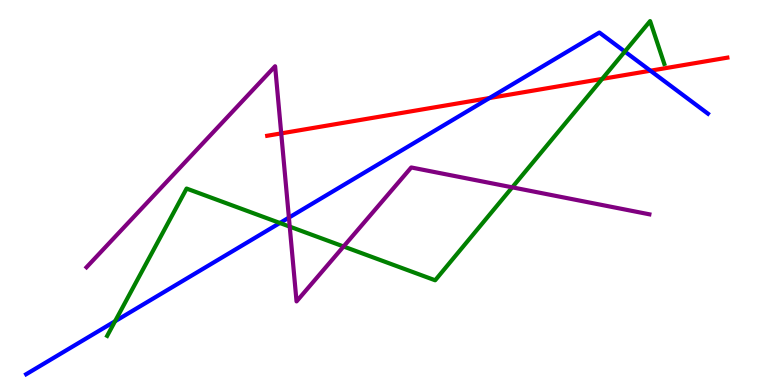[{'lines': ['blue', 'red'], 'intersections': [{'x': 6.32, 'y': 7.45}, {'x': 8.39, 'y': 8.16}]}, {'lines': ['green', 'red'], 'intersections': [{'x': 7.77, 'y': 7.95}]}, {'lines': ['purple', 'red'], 'intersections': [{'x': 3.63, 'y': 6.54}]}, {'lines': ['blue', 'green'], 'intersections': [{'x': 1.48, 'y': 1.66}, {'x': 3.61, 'y': 4.21}, {'x': 8.06, 'y': 8.66}]}, {'lines': ['blue', 'purple'], 'intersections': [{'x': 3.73, 'y': 4.35}]}, {'lines': ['green', 'purple'], 'intersections': [{'x': 3.74, 'y': 4.11}, {'x': 4.43, 'y': 3.6}, {'x': 6.61, 'y': 5.13}]}]